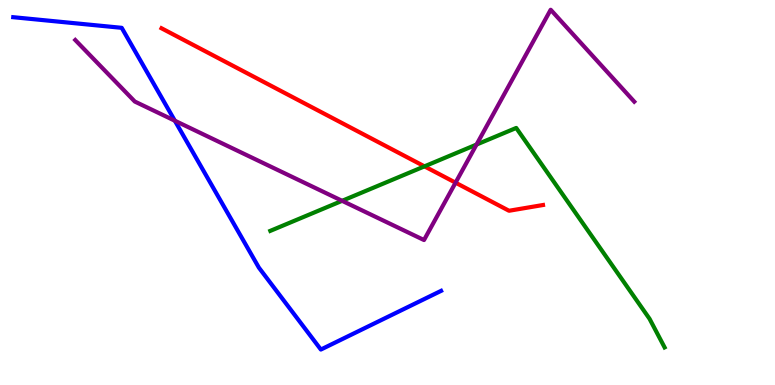[{'lines': ['blue', 'red'], 'intersections': []}, {'lines': ['green', 'red'], 'intersections': [{'x': 5.48, 'y': 5.68}]}, {'lines': ['purple', 'red'], 'intersections': [{'x': 5.88, 'y': 5.25}]}, {'lines': ['blue', 'green'], 'intersections': []}, {'lines': ['blue', 'purple'], 'intersections': [{'x': 2.26, 'y': 6.86}]}, {'lines': ['green', 'purple'], 'intersections': [{'x': 4.41, 'y': 4.78}, {'x': 6.15, 'y': 6.25}]}]